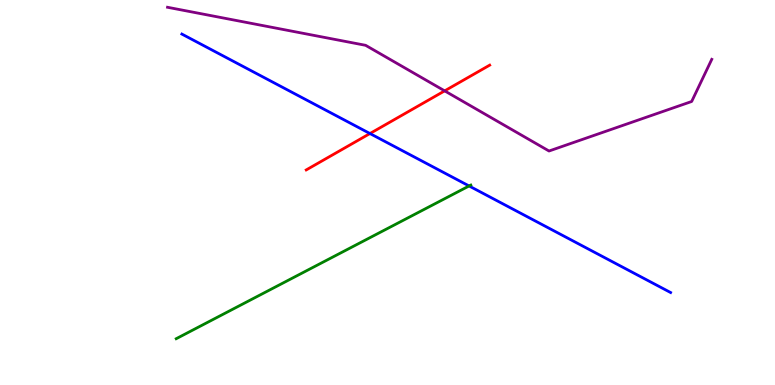[{'lines': ['blue', 'red'], 'intersections': [{'x': 4.77, 'y': 6.53}]}, {'lines': ['green', 'red'], 'intersections': []}, {'lines': ['purple', 'red'], 'intersections': [{'x': 5.74, 'y': 7.64}]}, {'lines': ['blue', 'green'], 'intersections': [{'x': 6.05, 'y': 5.17}]}, {'lines': ['blue', 'purple'], 'intersections': []}, {'lines': ['green', 'purple'], 'intersections': []}]